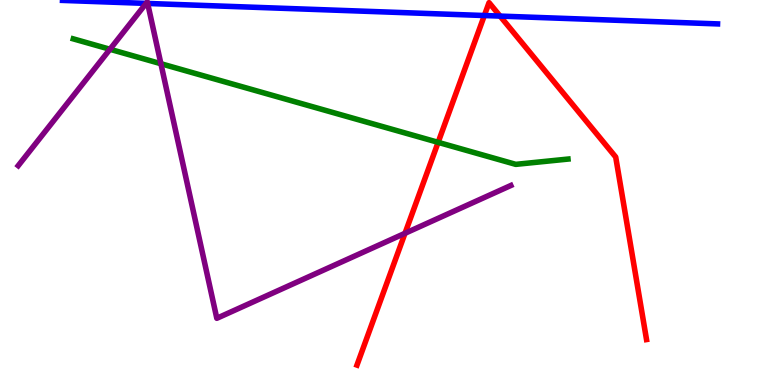[{'lines': ['blue', 'red'], 'intersections': [{'x': 6.25, 'y': 9.6}, {'x': 6.45, 'y': 9.58}]}, {'lines': ['green', 'red'], 'intersections': [{'x': 5.65, 'y': 6.3}]}, {'lines': ['purple', 'red'], 'intersections': [{'x': 5.23, 'y': 3.94}]}, {'lines': ['blue', 'green'], 'intersections': []}, {'lines': ['blue', 'purple'], 'intersections': [{'x': 1.89, 'y': 9.91}, {'x': 1.91, 'y': 9.91}]}, {'lines': ['green', 'purple'], 'intersections': [{'x': 1.42, 'y': 8.72}, {'x': 2.08, 'y': 8.34}]}]